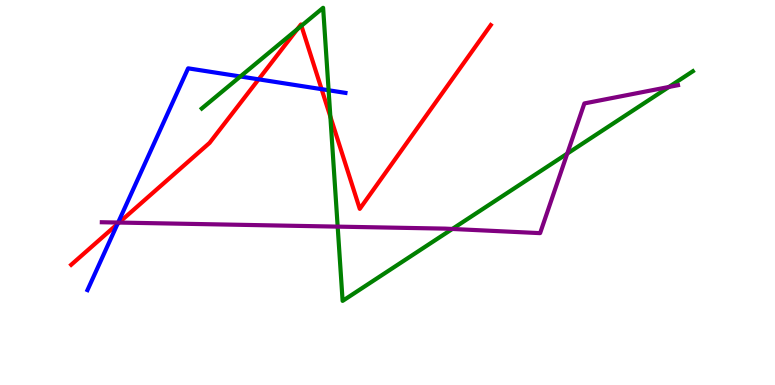[{'lines': ['blue', 'red'], 'intersections': [{'x': 1.52, 'y': 4.18}, {'x': 3.34, 'y': 7.94}, {'x': 4.15, 'y': 7.68}]}, {'lines': ['green', 'red'], 'intersections': [{'x': 3.84, 'y': 9.24}, {'x': 3.89, 'y': 9.33}, {'x': 4.26, 'y': 6.97}]}, {'lines': ['purple', 'red'], 'intersections': [{'x': 1.54, 'y': 4.22}]}, {'lines': ['blue', 'green'], 'intersections': [{'x': 3.1, 'y': 8.01}, {'x': 4.24, 'y': 7.66}]}, {'lines': ['blue', 'purple'], 'intersections': [{'x': 1.52, 'y': 4.22}]}, {'lines': ['green', 'purple'], 'intersections': [{'x': 4.36, 'y': 4.11}, {'x': 5.84, 'y': 4.05}, {'x': 7.32, 'y': 6.01}, {'x': 8.63, 'y': 7.74}]}]